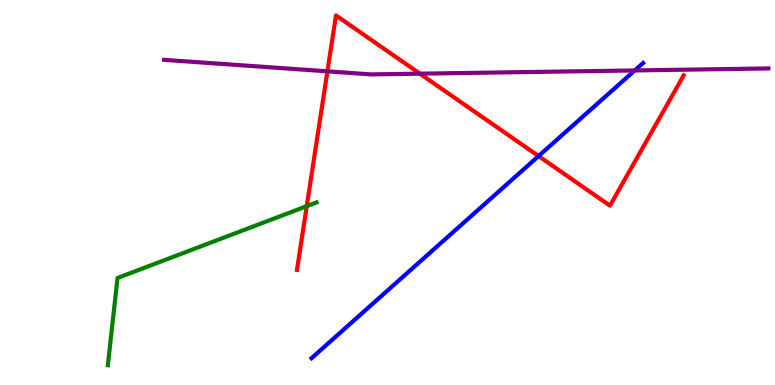[{'lines': ['blue', 'red'], 'intersections': [{'x': 6.95, 'y': 5.95}]}, {'lines': ['green', 'red'], 'intersections': [{'x': 3.96, 'y': 4.65}]}, {'lines': ['purple', 'red'], 'intersections': [{'x': 4.22, 'y': 8.15}, {'x': 5.42, 'y': 8.09}]}, {'lines': ['blue', 'green'], 'intersections': []}, {'lines': ['blue', 'purple'], 'intersections': [{'x': 8.19, 'y': 8.17}]}, {'lines': ['green', 'purple'], 'intersections': []}]